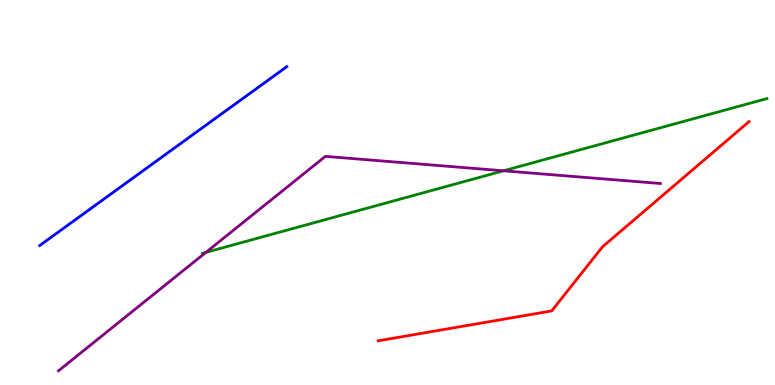[{'lines': ['blue', 'red'], 'intersections': []}, {'lines': ['green', 'red'], 'intersections': []}, {'lines': ['purple', 'red'], 'intersections': []}, {'lines': ['blue', 'green'], 'intersections': []}, {'lines': ['blue', 'purple'], 'intersections': []}, {'lines': ['green', 'purple'], 'intersections': [{'x': 2.66, 'y': 3.44}, {'x': 6.5, 'y': 5.56}]}]